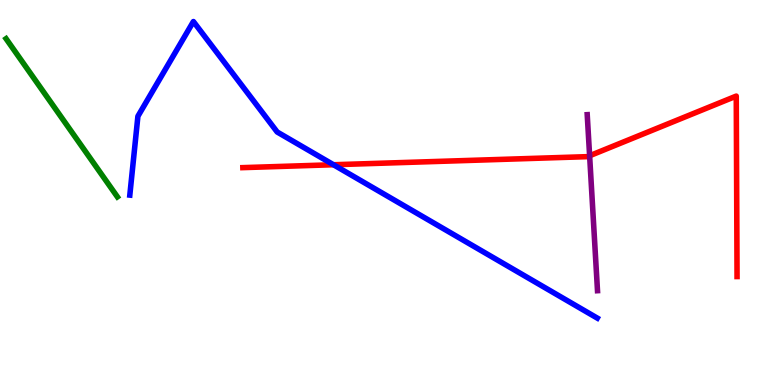[{'lines': ['blue', 'red'], 'intersections': [{'x': 4.3, 'y': 5.72}]}, {'lines': ['green', 'red'], 'intersections': []}, {'lines': ['purple', 'red'], 'intersections': [{'x': 7.61, 'y': 5.95}]}, {'lines': ['blue', 'green'], 'intersections': []}, {'lines': ['blue', 'purple'], 'intersections': []}, {'lines': ['green', 'purple'], 'intersections': []}]